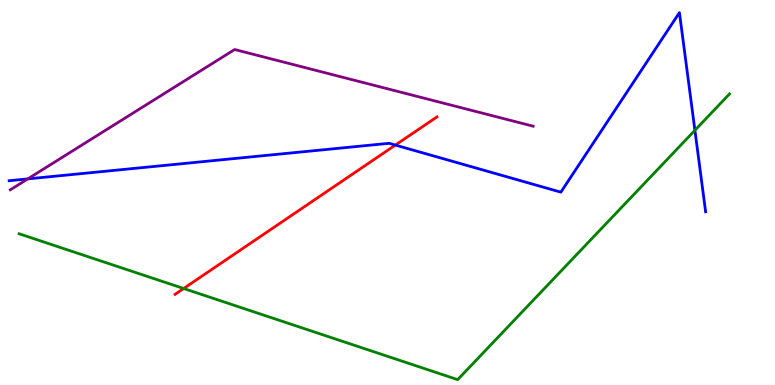[{'lines': ['blue', 'red'], 'intersections': [{'x': 5.1, 'y': 6.23}]}, {'lines': ['green', 'red'], 'intersections': [{'x': 2.37, 'y': 2.51}]}, {'lines': ['purple', 'red'], 'intersections': []}, {'lines': ['blue', 'green'], 'intersections': [{'x': 8.97, 'y': 6.62}]}, {'lines': ['blue', 'purple'], 'intersections': [{'x': 0.359, 'y': 5.35}]}, {'lines': ['green', 'purple'], 'intersections': []}]